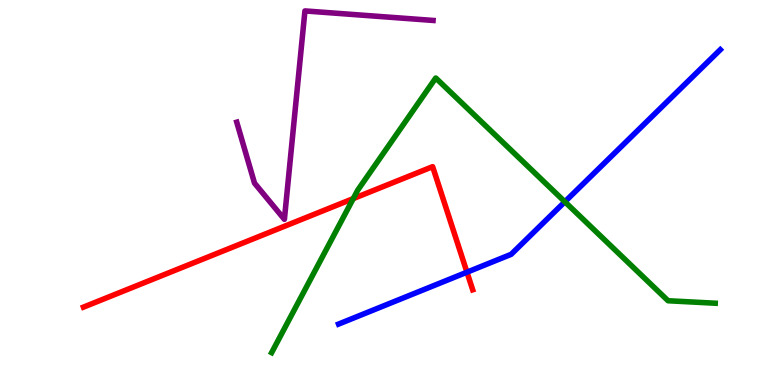[{'lines': ['blue', 'red'], 'intersections': [{'x': 6.03, 'y': 2.93}]}, {'lines': ['green', 'red'], 'intersections': [{'x': 4.56, 'y': 4.84}]}, {'lines': ['purple', 'red'], 'intersections': []}, {'lines': ['blue', 'green'], 'intersections': [{'x': 7.29, 'y': 4.76}]}, {'lines': ['blue', 'purple'], 'intersections': []}, {'lines': ['green', 'purple'], 'intersections': []}]